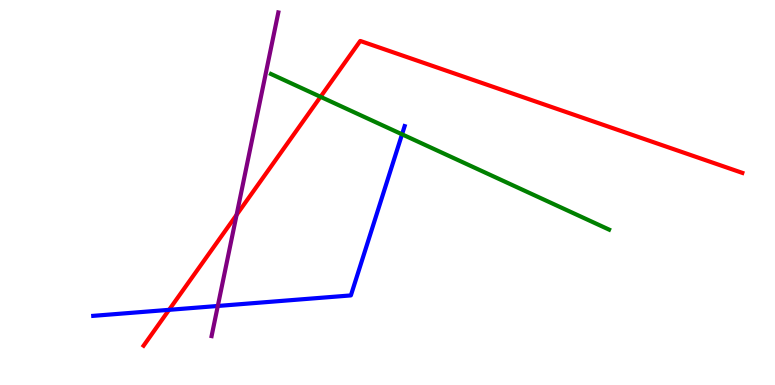[{'lines': ['blue', 'red'], 'intersections': [{'x': 2.18, 'y': 1.95}]}, {'lines': ['green', 'red'], 'intersections': [{'x': 4.14, 'y': 7.49}]}, {'lines': ['purple', 'red'], 'intersections': [{'x': 3.05, 'y': 4.42}]}, {'lines': ['blue', 'green'], 'intersections': [{'x': 5.19, 'y': 6.51}]}, {'lines': ['blue', 'purple'], 'intersections': [{'x': 2.81, 'y': 2.05}]}, {'lines': ['green', 'purple'], 'intersections': []}]